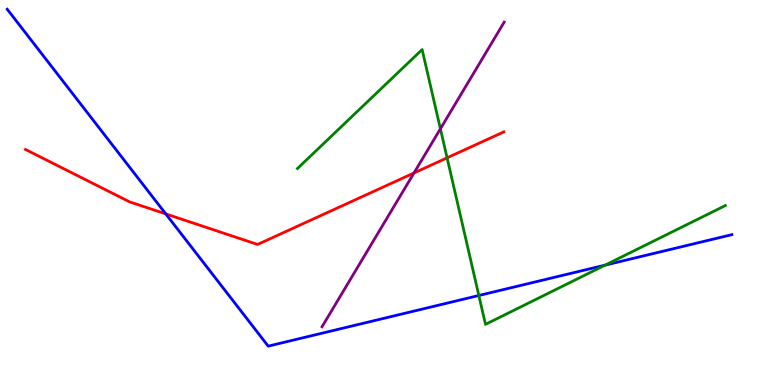[{'lines': ['blue', 'red'], 'intersections': [{'x': 2.14, 'y': 4.44}]}, {'lines': ['green', 'red'], 'intersections': [{'x': 5.77, 'y': 5.9}]}, {'lines': ['purple', 'red'], 'intersections': [{'x': 5.34, 'y': 5.51}]}, {'lines': ['blue', 'green'], 'intersections': [{'x': 6.18, 'y': 2.32}, {'x': 7.81, 'y': 3.11}]}, {'lines': ['blue', 'purple'], 'intersections': []}, {'lines': ['green', 'purple'], 'intersections': [{'x': 5.68, 'y': 6.65}]}]